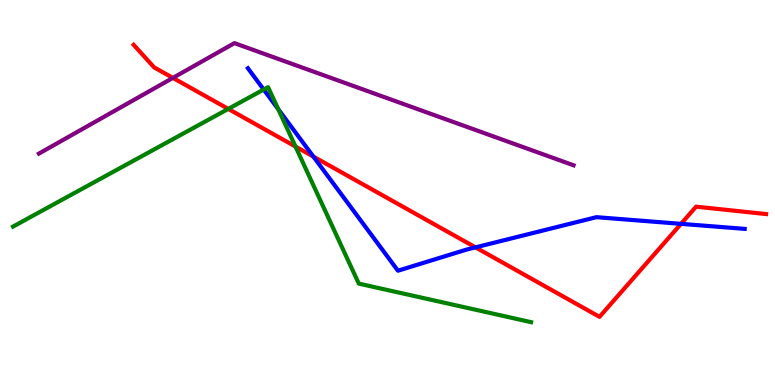[{'lines': ['blue', 'red'], 'intersections': [{'x': 4.04, 'y': 5.93}, {'x': 6.14, 'y': 3.57}, {'x': 8.79, 'y': 4.19}]}, {'lines': ['green', 'red'], 'intersections': [{'x': 2.95, 'y': 7.17}, {'x': 3.81, 'y': 6.19}]}, {'lines': ['purple', 'red'], 'intersections': [{'x': 2.23, 'y': 7.98}]}, {'lines': ['blue', 'green'], 'intersections': [{'x': 3.4, 'y': 7.67}, {'x': 3.59, 'y': 7.16}]}, {'lines': ['blue', 'purple'], 'intersections': []}, {'lines': ['green', 'purple'], 'intersections': []}]